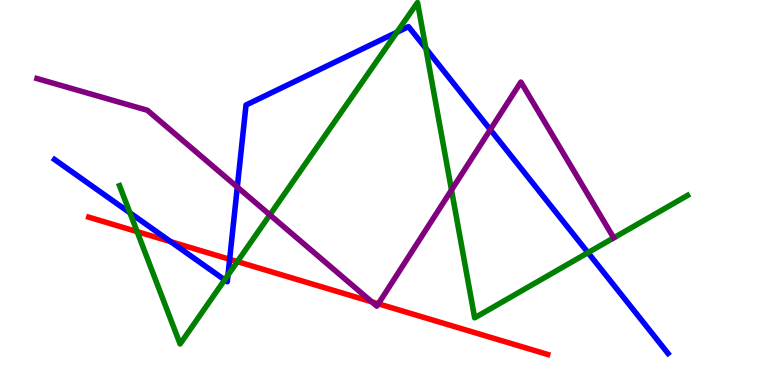[{'lines': ['blue', 'red'], 'intersections': [{'x': 2.2, 'y': 3.72}, {'x': 2.96, 'y': 3.26}]}, {'lines': ['green', 'red'], 'intersections': [{'x': 1.77, 'y': 3.98}, {'x': 3.06, 'y': 3.2}]}, {'lines': ['purple', 'red'], 'intersections': [{'x': 4.8, 'y': 2.16}, {'x': 4.88, 'y': 2.11}]}, {'lines': ['blue', 'green'], 'intersections': [{'x': 1.68, 'y': 4.47}, {'x': 2.9, 'y': 2.73}, {'x': 2.94, 'y': 2.85}, {'x': 5.12, 'y': 9.16}, {'x': 5.49, 'y': 8.74}, {'x': 7.59, 'y': 3.44}]}, {'lines': ['blue', 'purple'], 'intersections': [{'x': 3.06, 'y': 5.14}, {'x': 6.33, 'y': 6.63}]}, {'lines': ['green', 'purple'], 'intersections': [{'x': 3.48, 'y': 4.42}, {'x': 5.83, 'y': 5.06}]}]